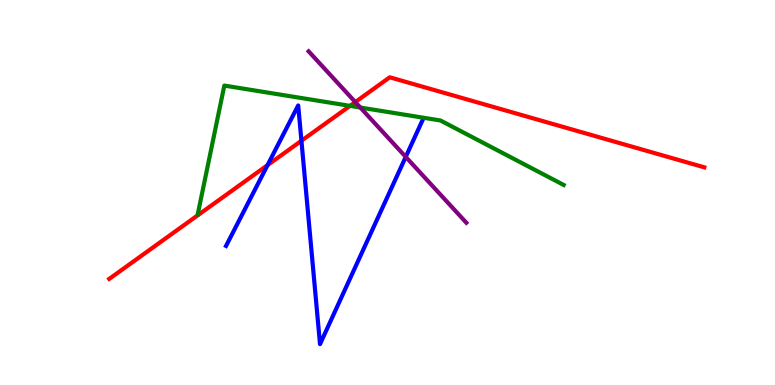[{'lines': ['blue', 'red'], 'intersections': [{'x': 3.45, 'y': 5.71}, {'x': 3.89, 'y': 6.34}]}, {'lines': ['green', 'red'], 'intersections': [{'x': 4.52, 'y': 7.25}]}, {'lines': ['purple', 'red'], 'intersections': [{'x': 4.58, 'y': 7.35}]}, {'lines': ['blue', 'green'], 'intersections': []}, {'lines': ['blue', 'purple'], 'intersections': [{'x': 5.24, 'y': 5.92}]}, {'lines': ['green', 'purple'], 'intersections': [{'x': 4.65, 'y': 7.21}]}]